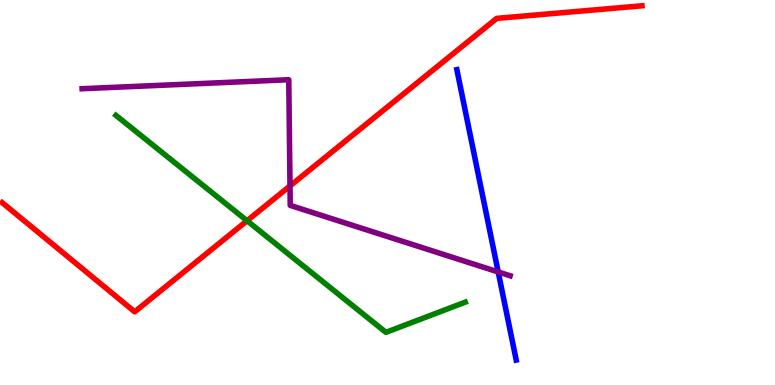[{'lines': ['blue', 'red'], 'intersections': []}, {'lines': ['green', 'red'], 'intersections': [{'x': 3.19, 'y': 4.27}]}, {'lines': ['purple', 'red'], 'intersections': [{'x': 3.74, 'y': 5.17}]}, {'lines': ['blue', 'green'], 'intersections': []}, {'lines': ['blue', 'purple'], 'intersections': [{'x': 6.43, 'y': 2.94}]}, {'lines': ['green', 'purple'], 'intersections': []}]